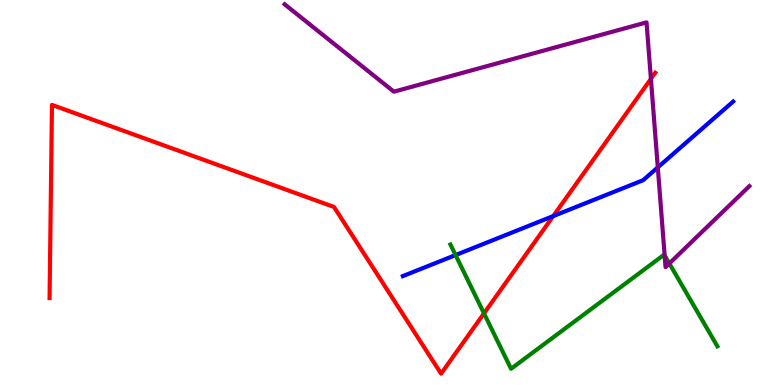[{'lines': ['blue', 'red'], 'intersections': [{'x': 7.14, 'y': 4.39}]}, {'lines': ['green', 'red'], 'intersections': [{'x': 6.25, 'y': 1.86}]}, {'lines': ['purple', 'red'], 'intersections': [{'x': 8.4, 'y': 7.95}]}, {'lines': ['blue', 'green'], 'intersections': [{'x': 5.88, 'y': 3.37}]}, {'lines': ['blue', 'purple'], 'intersections': [{'x': 8.49, 'y': 5.65}]}, {'lines': ['green', 'purple'], 'intersections': [{'x': 8.58, 'y': 3.37}, {'x': 8.64, 'y': 3.16}]}]